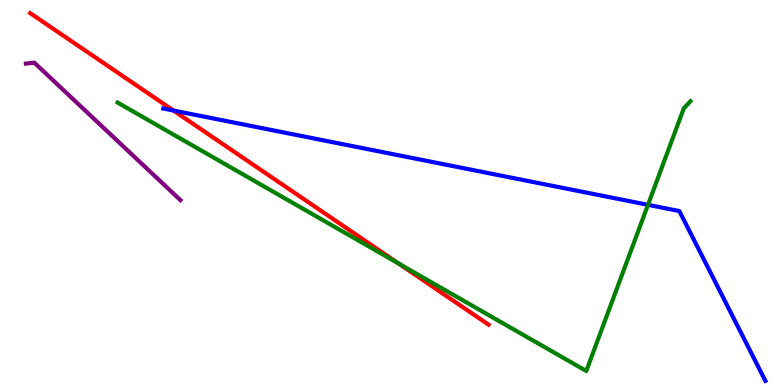[{'lines': ['blue', 'red'], 'intersections': [{'x': 2.24, 'y': 7.13}]}, {'lines': ['green', 'red'], 'intersections': [{'x': 5.14, 'y': 3.16}]}, {'lines': ['purple', 'red'], 'intersections': []}, {'lines': ['blue', 'green'], 'intersections': [{'x': 8.36, 'y': 4.68}]}, {'lines': ['blue', 'purple'], 'intersections': []}, {'lines': ['green', 'purple'], 'intersections': []}]